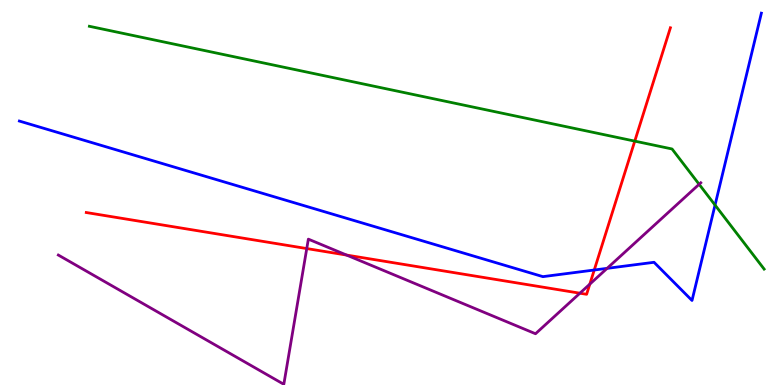[{'lines': ['blue', 'red'], 'intersections': [{'x': 7.67, 'y': 2.99}]}, {'lines': ['green', 'red'], 'intersections': [{'x': 8.19, 'y': 6.33}]}, {'lines': ['purple', 'red'], 'intersections': [{'x': 3.96, 'y': 3.54}, {'x': 4.47, 'y': 3.37}, {'x': 7.48, 'y': 2.38}, {'x': 7.61, 'y': 2.62}]}, {'lines': ['blue', 'green'], 'intersections': [{'x': 9.23, 'y': 4.67}]}, {'lines': ['blue', 'purple'], 'intersections': [{'x': 7.83, 'y': 3.03}]}, {'lines': ['green', 'purple'], 'intersections': [{'x': 9.02, 'y': 5.21}]}]